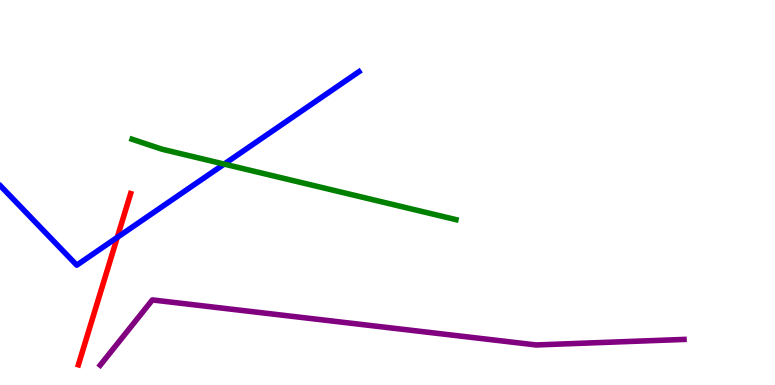[{'lines': ['blue', 'red'], 'intersections': [{'x': 1.51, 'y': 3.83}]}, {'lines': ['green', 'red'], 'intersections': []}, {'lines': ['purple', 'red'], 'intersections': []}, {'lines': ['blue', 'green'], 'intersections': [{'x': 2.89, 'y': 5.74}]}, {'lines': ['blue', 'purple'], 'intersections': []}, {'lines': ['green', 'purple'], 'intersections': []}]